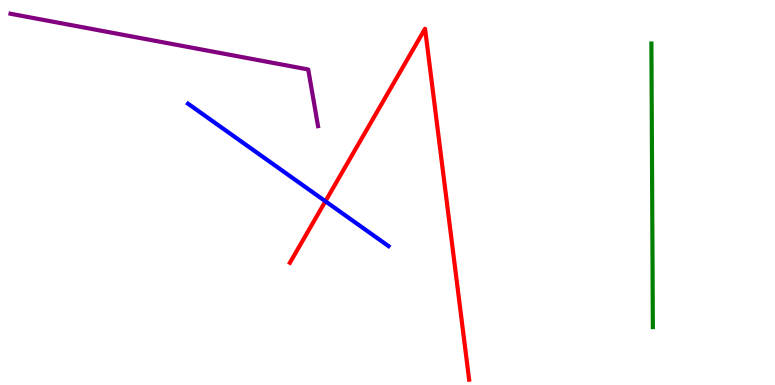[{'lines': ['blue', 'red'], 'intersections': [{'x': 4.2, 'y': 4.77}]}, {'lines': ['green', 'red'], 'intersections': []}, {'lines': ['purple', 'red'], 'intersections': []}, {'lines': ['blue', 'green'], 'intersections': []}, {'lines': ['blue', 'purple'], 'intersections': []}, {'lines': ['green', 'purple'], 'intersections': []}]